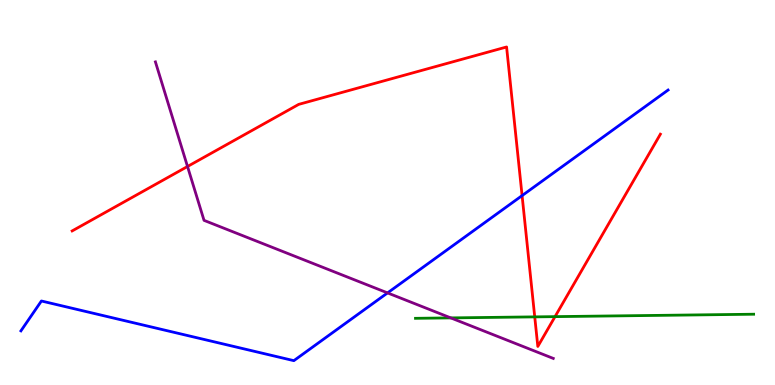[{'lines': ['blue', 'red'], 'intersections': [{'x': 6.74, 'y': 4.92}]}, {'lines': ['green', 'red'], 'intersections': [{'x': 6.9, 'y': 1.77}, {'x': 7.16, 'y': 1.78}]}, {'lines': ['purple', 'red'], 'intersections': [{'x': 2.42, 'y': 5.68}]}, {'lines': ['blue', 'green'], 'intersections': []}, {'lines': ['blue', 'purple'], 'intersections': [{'x': 5.0, 'y': 2.39}]}, {'lines': ['green', 'purple'], 'intersections': [{'x': 5.82, 'y': 1.74}]}]